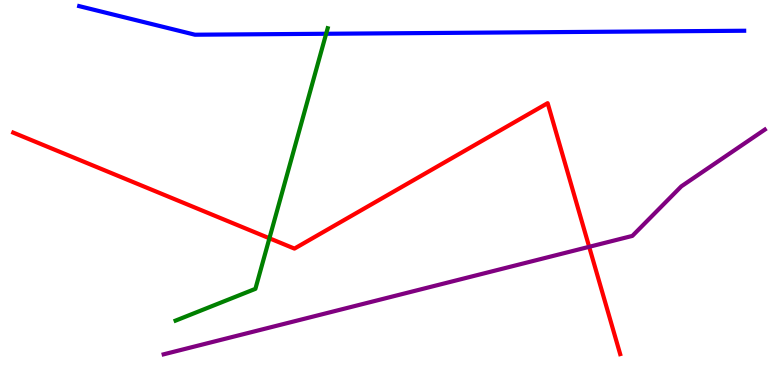[{'lines': ['blue', 'red'], 'intersections': []}, {'lines': ['green', 'red'], 'intersections': [{'x': 3.48, 'y': 3.81}]}, {'lines': ['purple', 'red'], 'intersections': [{'x': 7.6, 'y': 3.59}]}, {'lines': ['blue', 'green'], 'intersections': [{'x': 4.21, 'y': 9.12}]}, {'lines': ['blue', 'purple'], 'intersections': []}, {'lines': ['green', 'purple'], 'intersections': []}]